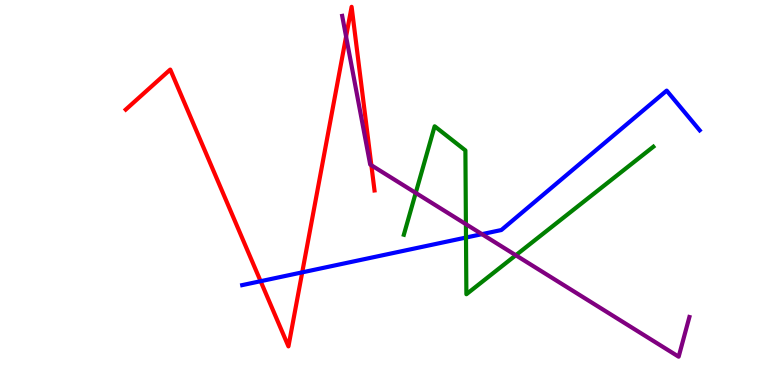[{'lines': ['blue', 'red'], 'intersections': [{'x': 3.36, 'y': 2.7}, {'x': 3.9, 'y': 2.93}]}, {'lines': ['green', 'red'], 'intersections': []}, {'lines': ['purple', 'red'], 'intersections': [{'x': 4.47, 'y': 9.05}, {'x': 4.79, 'y': 5.71}]}, {'lines': ['blue', 'green'], 'intersections': [{'x': 6.01, 'y': 3.83}]}, {'lines': ['blue', 'purple'], 'intersections': [{'x': 6.22, 'y': 3.92}]}, {'lines': ['green', 'purple'], 'intersections': [{'x': 5.36, 'y': 4.99}, {'x': 6.01, 'y': 4.18}, {'x': 6.66, 'y': 3.37}]}]